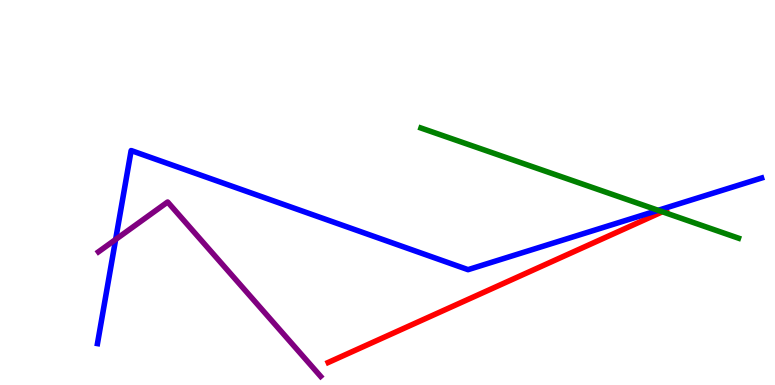[{'lines': ['blue', 'red'], 'intersections': []}, {'lines': ['green', 'red'], 'intersections': [{'x': 8.55, 'y': 4.5}]}, {'lines': ['purple', 'red'], 'intersections': []}, {'lines': ['blue', 'green'], 'intersections': [{'x': 8.49, 'y': 4.54}]}, {'lines': ['blue', 'purple'], 'intersections': [{'x': 1.49, 'y': 3.78}]}, {'lines': ['green', 'purple'], 'intersections': []}]